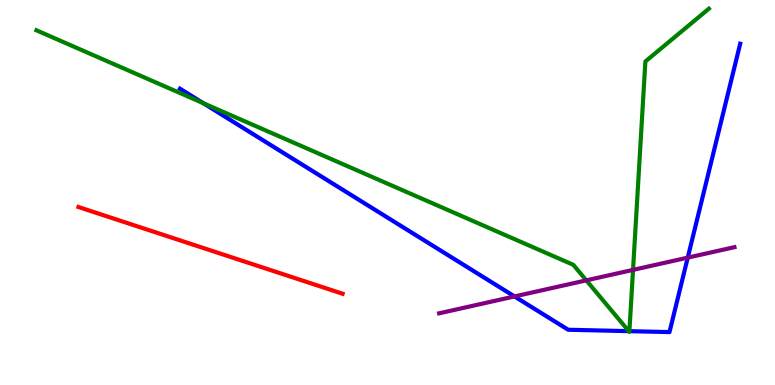[{'lines': ['blue', 'red'], 'intersections': []}, {'lines': ['green', 'red'], 'intersections': []}, {'lines': ['purple', 'red'], 'intersections': []}, {'lines': ['blue', 'green'], 'intersections': [{'x': 2.62, 'y': 7.32}, {'x': 8.11, 'y': 1.4}, {'x': 8.12, 'y': 1.4}]}, {'lines': ['blue', 'purple'], 'intersections': [{'x': 6.64, 'y': 2.3}, {'x': 8.87, 'y': 3.31}]}, {'lines': ['green', 'purple'], 'intersections': [{'x': 7.57, 'y': 2.72}, {'x': 8.17, 'y': 2.99}]}]